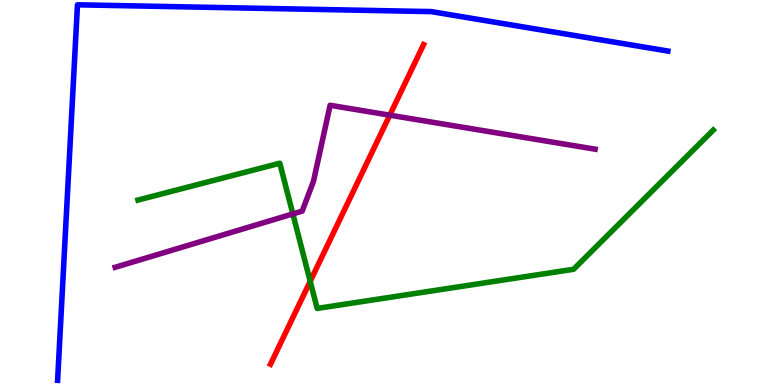[{'lines': ['blue', 'red'], 'intersections': []}, {'lines': ['green', 'red'], 'intersections': [{'x': 4.0, 'y': 2.69}]}, {'lines': ['purple', 'red'], 'intersections': [{'x': 5.03, 'y': 7.01}]}, {'lines': ['blue', 'green'], 'intersections': []}, {'lines': ['blue', 'purple'], 'intersections': []}, {'lines': ['green', 'purple'], 'intersections': [{'x': 3.78, 'y': 4.44}]}]